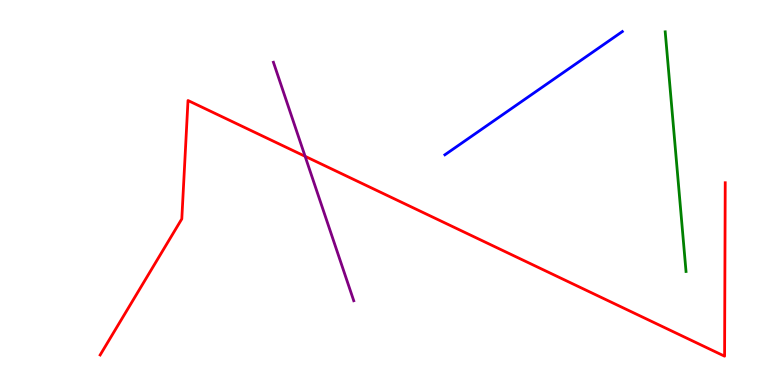[{'lines': ['blue', 'red'], 'intersections': []}, {'lines': ['green', 'red'], 'intersections': []}, {'lines': ['purple', 'red'], 'intersections': [{'x': 3.94, 'y': 5.94}]}, {'lines': ['blue', 'green'], 'intersections': []}, {'lines': ['blue', 'purple'], 'intersections': []}, {'lines': ['green', 'purple'], 'intersections': []}]